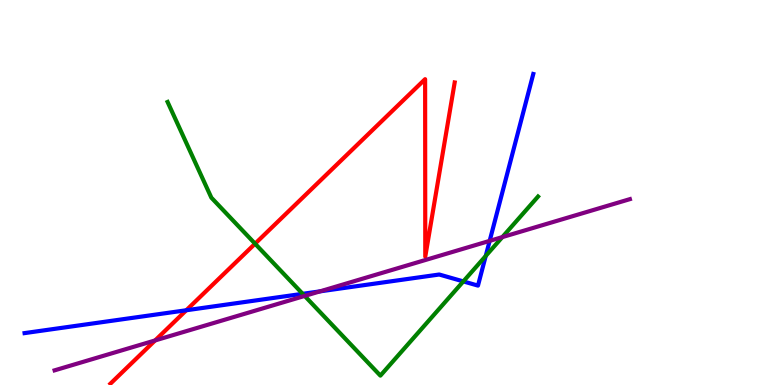[{'lines': ['blue', 'red'], 'intersections': [{'x': 2.4, 'y': 1.94}]}, {'lines': ['green', 'red'], 'intersections': [{'x': 3.29, 'y': 3.67}]}, {'lines': ['purple', 'red'], 'intersections': [{'x': 2.0, 'y': 1.16}]}, {'lines': ['blue', 'green'], 'intersections': [{'x': 3.91, 'y': 2.37}, {'x': 5.98, 'y': 2.69}, {'x': 6.27, 'y': 3.35}]}, {'lines': ['blue', 'purple'], 'intersections': [{'x': 4.13, 'y': 2.43}, {'x': 6.32, 'y': 3.74}]}, {'lines': ['green', 'purple'], 'intersections': [{'x': 3.93, 'y': 2.31}, {'x': 6.48, 'y': 3.84}]}]